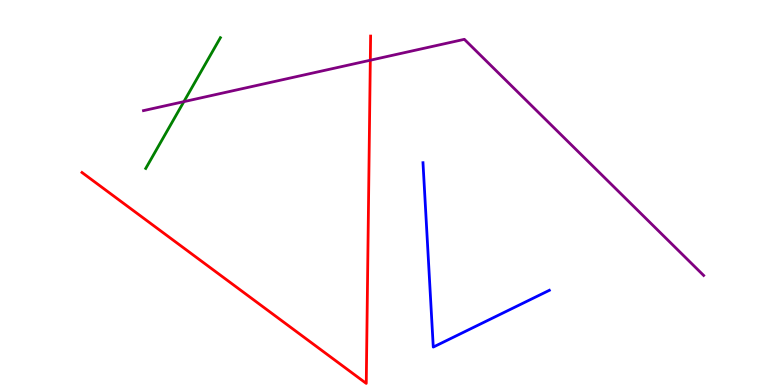[{'lines': ['blue', 'red'], 'intersections': []}, {'lines': ['green', 'red'], 'intersections': []}, {'lines': ['purple', 'red'], 'intersections': [{'x': 4.78, 'y': 8.44}]}, {'lines': ['blue', 'green'], 'intersections': []}, {'lines': ['blue', 'purple'], 'intersections': []}, {'lines': ['green', 'purple'], 'intersections': [{'x': 2.37, 'y': 7.36}]}]